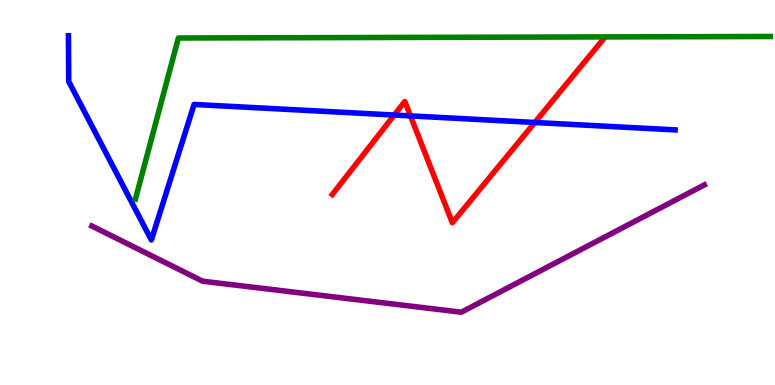[{'lines': ['blue', 'red'], 'intersections': [{'x': 5.09, 'y': 7.01}, {'x': 5.3, 'y': 6.99}, {'x': 6.9, 'y': 6.82}]}, {'lines': ['green', 'red'], 'intersections': []}, {'lines': ['purple', 'red'], 'intersections': []}, {'lines': ['blue', 'green'], 'intersections': []}, {'lines': ['blue', 'purple'], 'intersections': []}, {'lines': ['green', 'purple'], 'intersections': []}]